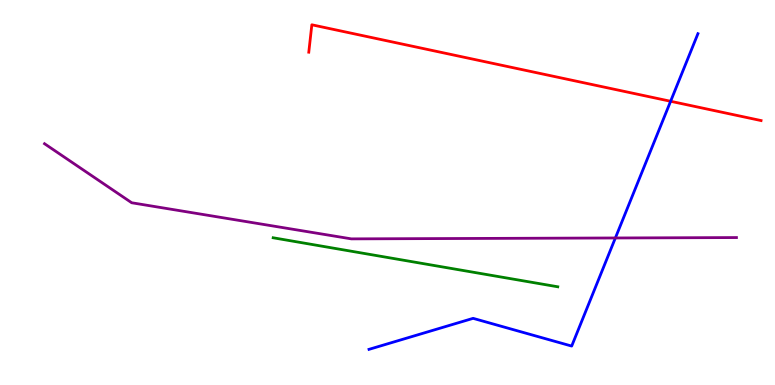[{'lines': ['blue', 'red'], 'intersections': [{'x': 8.65, 'y': 7.37}]}, {'lines': ['green', 'red'], 'intersections': []}, {'lines': ['purple', 'red'], 'intersections': []}, {'lines': ['blue', 'green'], 'intersections': []}, {'lines': ['blue', 'purple'], 'intersections': [{'x': 7.94, 'y': 3.82}]}, {'lines': ['green', 'purple'], 'intersections': []}]